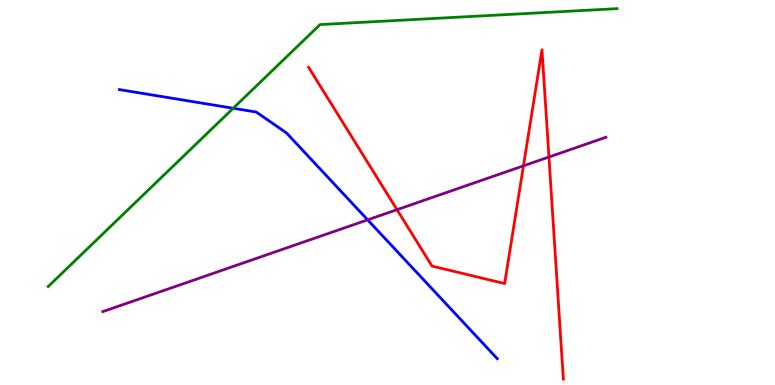[{'lines': ['blue', 'red'], 'intersections': []}, {'lines': ['green', 'red'], 'intersections': []}, {'lines': ['purple', 'red'], 'intersections': [{'x': 5.12, 'y': 4.55}, {'x': 6.75, 'y': 5.69}, {'x': 7.08, 'y': 5.92}]}, {'lines': ['blue', 'green'], 'intersections': [{'x': 3.01, 'y': 7.19}]}, {'lines': ['blue', 'purple'], 'intersections': [{'x': 4.74, 'y': 4.29}]}, {'lines': ['green', 'purple'], 'intersections': []}]